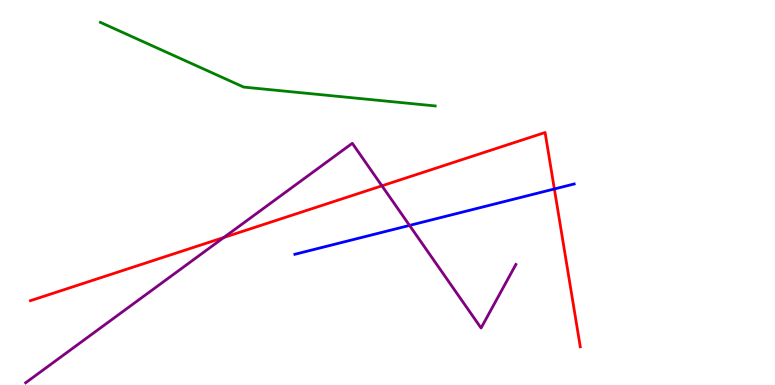[{'lines': ['blue', 'red'], 'intersections': [{'x': 7.15, 'y': 5.09}]}, {'lines': ['green', 'red'], 'intersections': []}, {'lines': ['purple', 'red'], 'intersections': [{'x': 2.89, 'y': 3.83}, {'x': 4.93, 'y': 5.17}]}, {'lines': ['blue', 'green'], 'intersections': []}, {'lines': ['blue', 'purple'], 'intersections': [{'x': 5.28, 'y': 4.15}]}, {'lines': ['green', 'purple'], 'intersections': []}]